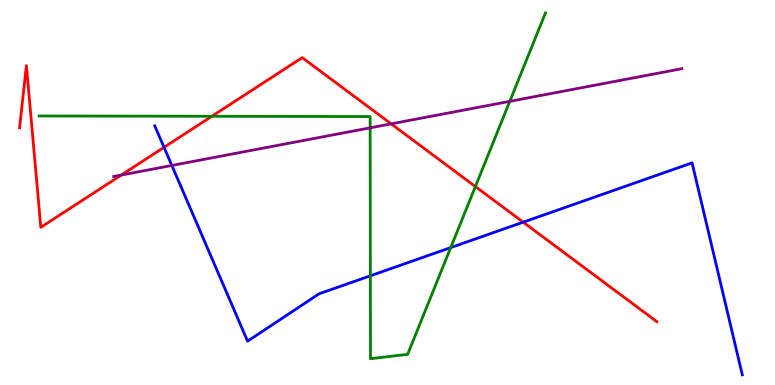[{'lines': ['blue', 'red'], 'intersections': [{'x': 2.12, 'y': 6.17}, {'x': 6.75, 'y': 4.23}]}, {'lines': ['green', 'red'], 'intersections': [{'x': 2.73, 'y': 6.98}, {'x': 6.13, 'y': 5.15}]}, {'lines': ['purple', 'red'], 'intersections': [{'x': 1.57, 'y': 5.45}, {'x': 5.05, 'y': 6.78}]}, {'lines': ['blue', 'green'], 'intersections': [{'x': 4.78, 'y': 2.84}, {'x': 5.82, 'y': 3.57}]}, {'lines': ['blue', 'purple'], 'intersections': [{'x': 2.22, 'y': 5.7}]}, {'lines': ['green', 'purple'], 'intersections': [{'x': 4.78, 'y': 6.68}, {'x': 6.58, 'y': 7.37}]}]